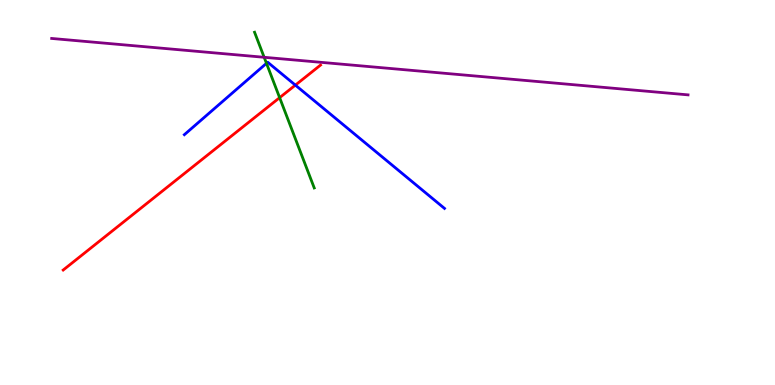[{'lines': ['blue', 'red'], 'intersections': [{'x': 3.81, 'y': 7.79}]}, {'lines': ['green', 'red'], 'intersections': [{'x': 3.61, 'y': 7.46}]}, {'lines': ['purple', 'red'], 'intersections': []}, {'lines': ['blue', 'green'], 'intersections': [{'x': 3.44, 'y': 8.36}]}, {'lines': ['blue', 'purple'], 'intersections': []}, {'lines': ['green', 'purple'], 'intersections': [{'x': 3.41, 'y': 8.51}]}]